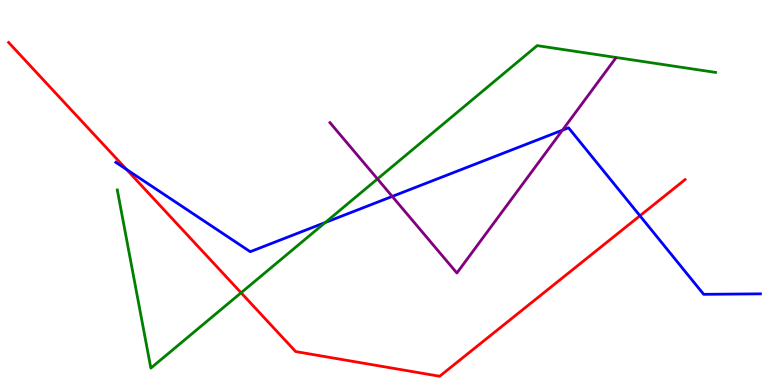[{'lines': ['blue', 'red'], 'intersections': [{'x': 1.63, 'y': 5.6}, {'x': 8.26, 'y': 4.4}]}, {'lines': ['green', 'red'], 'intersections': [{'x': 3.11, 'y': 2.4}]}, {'lines': ['purple', 'red'], 'intersections': []}, {'lines': ['blue', 'green'], 'intersections': [{'x': 4.2, 'y': 4.22}]}, {'lines': ['blue', 'purple'], 'intersections': [{'x': 5.06, 'y': 4.9}, {'x': 7.26, 'y': 6.62}]}, {'lines': ['green', 'purple'], 'intersections': [{'x': 4.87, 'y': 5.35}]}]